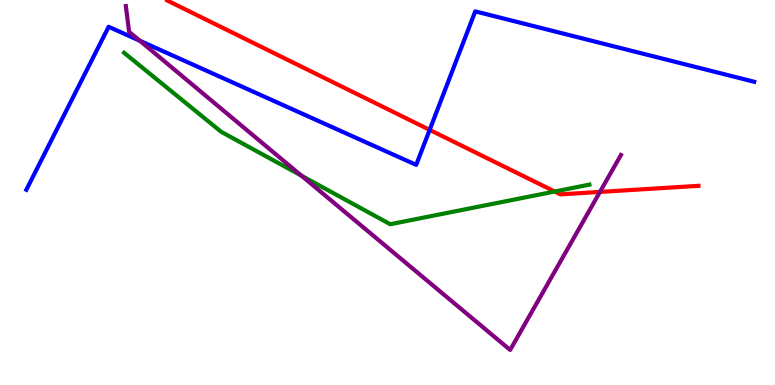[{'lines': ['blue', 'red'], 'intersections': [{'x': 5.54, 'y': 6.63}]}, {'lines': ['green', 'red'], 'intersections': [{'x': 7.16, 'y': 5.03}]}, {'lines': ['purple', 'red'], 'intersections': [{'x': 7.74, 'y': 5.02}]}, {'lines': ['blue', 'green'], 'intersections': []}, {'lines': ['blue', 'purple'], 'intersections': [{'x': 1.8, 'y': 8.94}]}, {'lines': ['green', 'purple'], 'intersections': [{'x': 3.89, 'y': 5.44}]}]